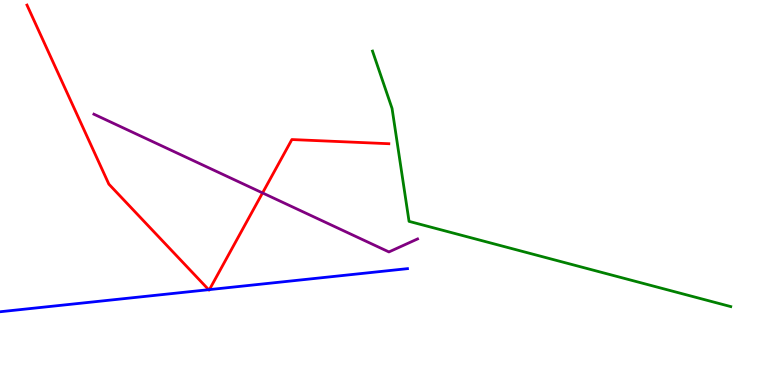[{'lines': ['blue', 'red'], 'intersections': [{'x': 2.69, 'y': 2.48}, {'x': 2.7, 'y': 2.48}]}, {'lines': ['green', 'red'], 'intersections': []}, {'lines': ['purple', 'red'], 'intersections': [{'x': 3.39, 'y': 4.99}]}, {'lines': ['blue', 'green'], 'intersections': []}, {'lines': ['blue', 'purple'], 'intersections': []}, {'lines': ['green', 'purple'], 'intersections': []}]